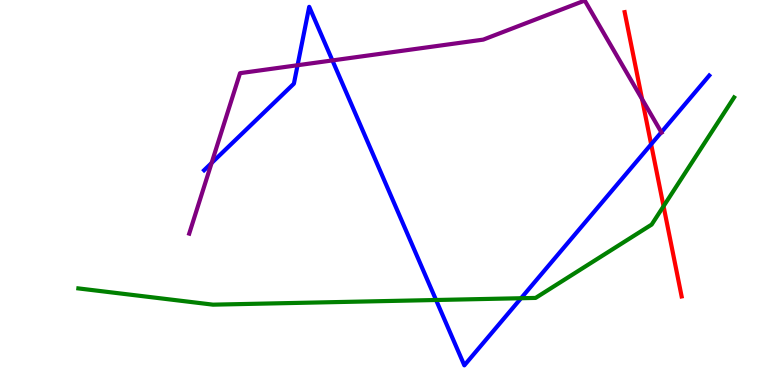[{'lines': ['blue', 'red'], 'intersections': [{'x': 8.4, 'y': 6.25}]}, {'lines': ['green', 'red'], 'intersections': [{'x': 8.56, 'y': 4.64}]}, {'lines': ['purple', 'red'], 'intersections': [{'x': 8.29, 'y': 7.42}]}, {'lines': ['blue', 'green'], 'intersections': [{'x': 5.63, 'y': 2.21}, {'x': 6.72, 'y': 2.25}]}, {'lines': ['blue', 'purple'], 'intersections': [{'x': 2.73, 'y': 5.77}, {'x': 3.84, 'y': 8.31}, {'x': 4.29, 'y': 8.43}, {'x': 8.53, 'y': 6.57}]}, {'lines': ['green', 'purple'], 'intersections': []}]